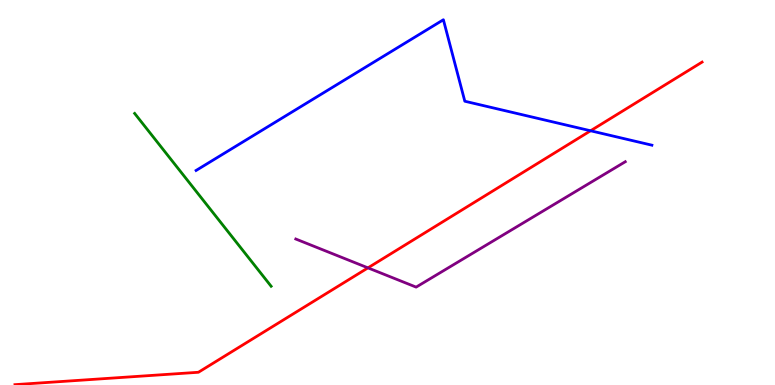[{'lines': ['blue', 'red'], 'intersections': [{'x': 7.62, 'y': 6.6}]}, {'lines': ['green', 'red'], 'intersections': []}, {'lines': ['purple', 'red'], 'intersections': [{'x': 4.75, 'y': 3.04}]}, {'lines': ['blue', 'green'], 'intersections': []}, {'lines': ['blue', 'purple'], 'intersections': []}, {'lines': ['green', 'purple'], 'intersections': []}]